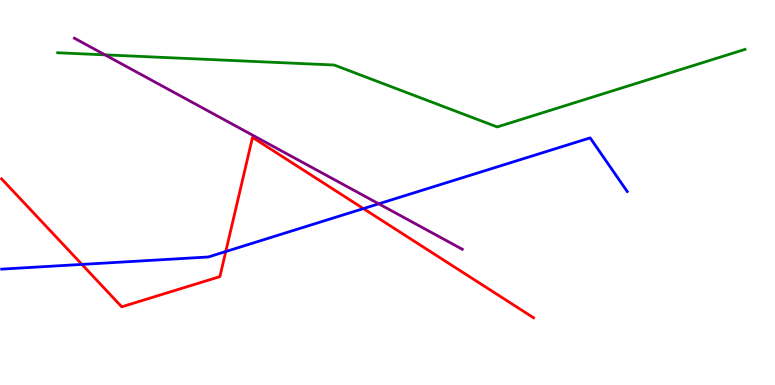[{'lines': ['blue', 'red'], 'intersections': [{'x': 1.06, 'y': 3.13}, {'x': 2.91, 'y': 3.47}, {'x': 4.69, 'y': 4.58}]}, {'lines': ['green', 'red'], 'intersections': []}, {'lines': ['purple', 'red'], 'intersections': []}, {'lines': ['blue', 'green'], 'intersections': []}, {'lines': ['blue', 'purple'], 'intersections': [{'x': 4.89, 'y': 4.71}]}, {'lines': ['green', 'purple'], 'intersections': [{'x': 1.35, 'y': 8.58}]}]